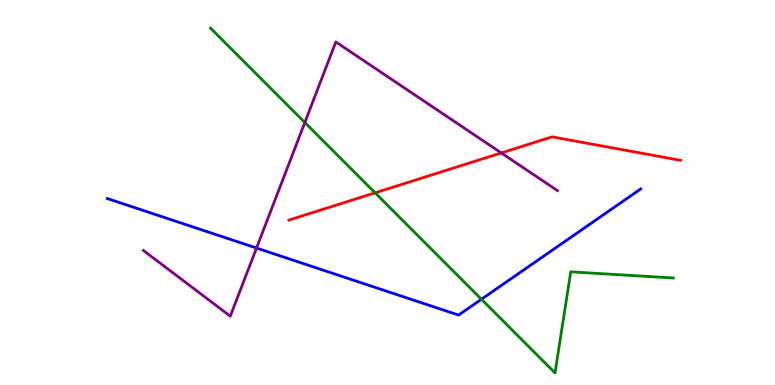[{'lines': ['blue', 'red'], 'intersections': []}, {'lines': ['green', 'red'], 'intersections': [{'x': 4.84, 'y': 4.99}]}, {'lines': ['purple', 'red'], 'intersections': [{'x': 6.47, 'y': 6.03}]}, {'lines': ['blue', 'green'], 'intersections': [{'x': 6.21, 'y': 2.23}]}, {'lines': ['blue', 'purple'], 'intersections': [{'x': 3.31, 'y': 3.56}]}, {'lines': ['green', 'purple'], 'intersections': [{'x': 3.93, 'y': 6.82}]}]